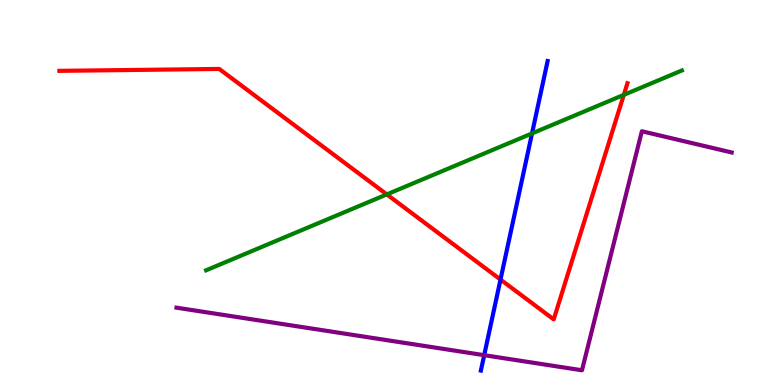[{'lines': ['blue', 'red'], 'intersections': [{'x': 6.46, 'y': 2.74}]}, {'lines': ['green', 'red'], 'intersections': [{'x': 4.99, 'y': 4.95}, {'x': 8.05, 'y': 7.54}]}, {'lines': ['purple', 'red'], 'intersections': []}, {'lines': ['blue', 'green'], 'intersections': [{'x': 6.86, 'y': 6.53}]}, {'lines': ['blue', 'purple'], 'intersections': [{'x': 6.25, 'y': 0.775}]}, {'lines': ['green', 'purple'], 'intersections': []}]